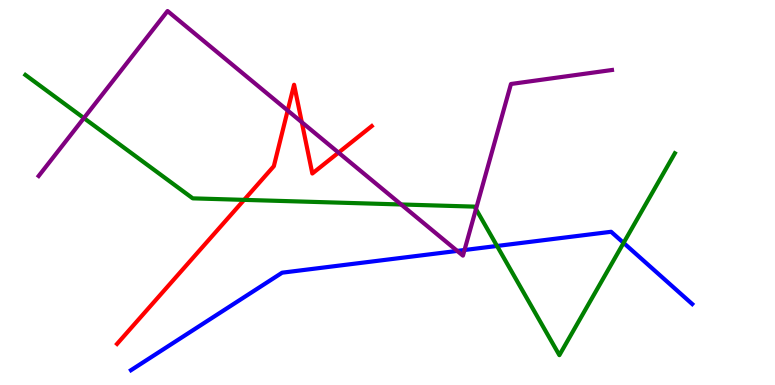[{'lines': ['blue', 'red'], 'intersections': []}, {'lines': ['green', 'red'], 'intersections': [{'x': 3.15, 'y': 4.81}]}, {'lines': ['purple', 'red'], 'intersections': [{'x': 3.71, 'y': 7.13}, {'x': 3.89, 'y': 6.83}, {'x': 4.37, 'y': 6.04}]}, {'lines': ['blue', 'green'], 'intersections': [{'x': 6.41, 'y': 3.61}, {'x': 8.05, 'y': 3.69}]}, {'lines': ['blue', 'purple'], 'intersections': [{'x': 5.9, 'y': 3.48}, {'x': 5.99, 'y': 3.51}]}, {'lines': ['green', 'purple'], 'intersections': [{'x': 1.08, 'y': 6.93}, {'x': 5.18, 'y': 4.69}, {'x': 6.14, 'y': 4.57}]}]